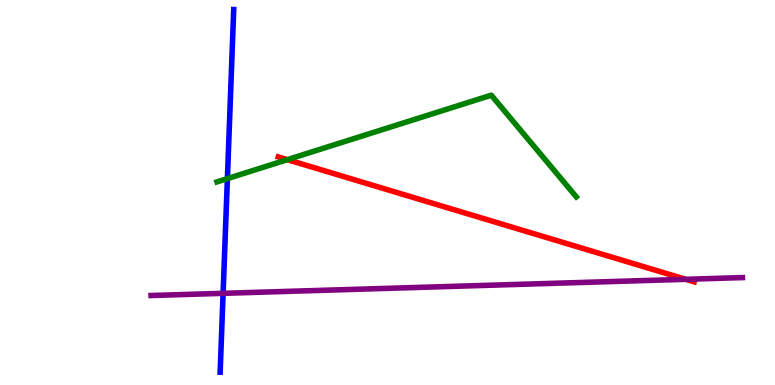[{'lines': ['blue', 'red'], 'intersections': []}, {'lines': ['green', 'red'], 'intersections': [{'x': 3.71, 'y': 5.85}]}, {'lines': ['purple', 'red'], 'intersections': [{'x': 8.85, 'y': 2.75}]}, {'lines': ['blue', 'green'], 'intersections': [{'x': 2.93, 'y': 5.36}]}, {'lines': ['blue', 'purple'], 'intersections': [{'x': 2.88, 'y': 2.38}]}, {'lines': ['green', 'purple'], 'intersections': []}]